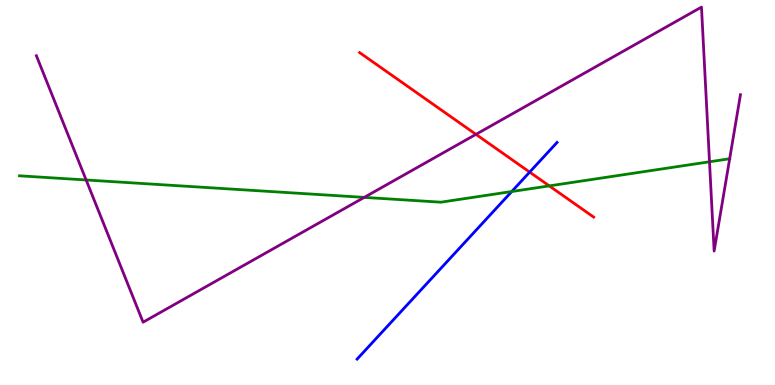[{'lines': ['blue', 'red'], 'intersections': [{'x': 6.83, 'y': 5.53}]}, {'lines': ['green', 'red'], 'intersections': [{'x': 7.09, 'y': 5.17}]}, {'lines': ['purple', 'red'], 'intersections': [{'x': 6.14, 'y': 6.51}]}, {'lines': ['blue', 'green'], 'intersections': [{'x': 6.6, 'y': 5.03}]}, {'lines': ['blue', 'purple'], 'intersections': []}, {'lines': ['green', 'purple'], 'intersections': [{'x': 1.11, 'y': 5.33}, {'x': 4.7, 'y': 4.87}, {'x': 9.15, 'y': 5.8}, {'x': 9.42, 'y': 5.88}]}]